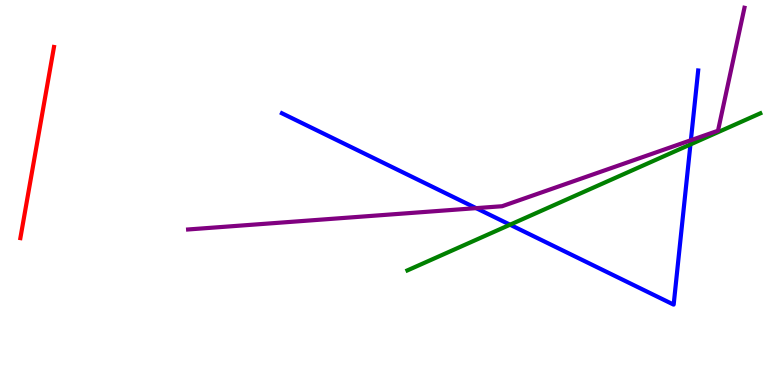[{'lines': ['blue', 'red'], 'intersections': []}, {'lines': ['green', 'red'], 'intersections': []}, {'lines': ['purple', 'red'], 'intersections': []}, {'lines': ['blue', 'green'], 'intersections': [{'x': 6.58, 'y': 4.16}, {'x': 8.91, 'y': 6.25}]}, {'lines': ['blue', 'purple'], 'intersections': [{'x': 6.14, 'y': 4.59}, {'x': 8.91, 'y': 6.36}]}, {'lines': ['green', 'purple'], 'intersections': []}]